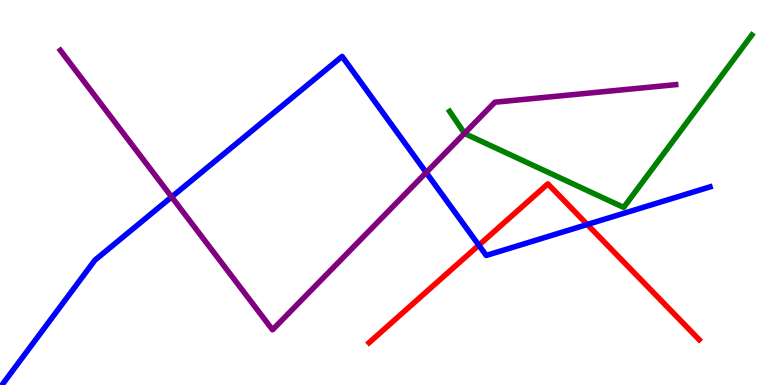[{'lines': ['blue', 'red'], 'intersections': [{'x': 6.18, 'y': 3.63}, {'x': 7.58, 'y': 4.17}]}, {'lines': ['green', 'red'], 'intersections': []}, {'lines': ['purple', 'red'], 'intersections': []}, {'lines': ['blue', 'green'], 'intersections': []}, {'lines': ['blue', 'purple'], 'intersections': [{'x': 2.21, 'y': 4.89}, {'x': 5.5, 'y': 5.52}]}, {'lines': ['green', 'purple'], 'intersections': [{'x': 5.99, 'y': 6.54}]}]